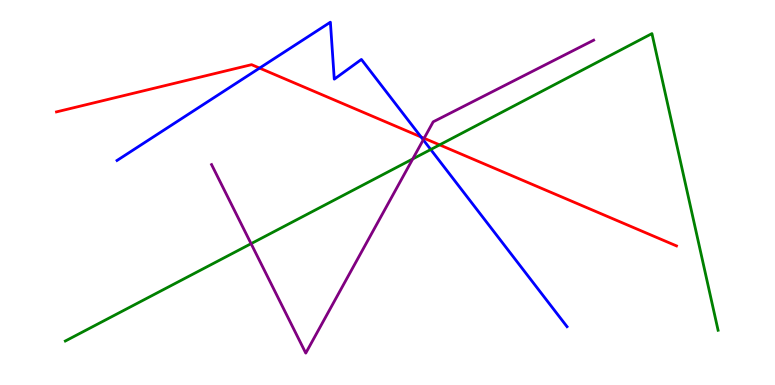[{'lines': ['blue', 'red'], 'intersections': [{'x': 3.35, 'y': 8.23}, {'x': 5.43, 'y': 6.44}]}, {'lines': ['green', 'red'], 'intersections': [{'x': 5.67, 'y': 6.24}]}, {'lines': ['purple', 'red'], 'intersections': [{'x': 5.47, 'y': 6.41}]}, {'lines': ['blue', 'green'], 'intersections': [{'x': 5.56, 'y': 6.12}]}, {'lines': ['blue', 'purple'], 'intersections': [{'x': 5.46, 'y': 6.37}]}, {'lines': ['green', 'purple'], 'intersections': [{'x': 3.24, 'y': 3.67}, {'x': 5.33, 'y': 5.87}]}]